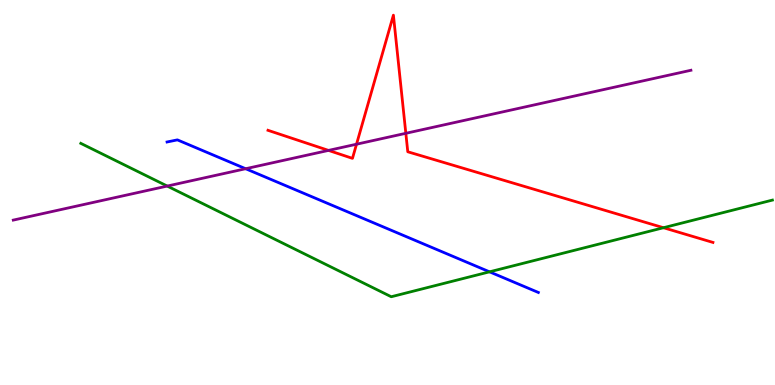[{'lines': ['blue', 'red'], 'intersections': []}, {'lines': ['green', 'red'], 'intersections': [{'x': 8.56, 'y': 4.09}]}, {'lines': ['purple', 'red'], 'intersections': [{'x': 4.24, 'y': 6.09}, {'x': 4.6, 'y': 6.25}, {'x': 5.24, 'y': 6.54}]}, {'lines': ['blue', 'green'], 'intersections': [{'x': 6.32, 'y': 2.94}]}, {'lines': ['blue', 'purple'], 'intersections': [{'x': 3.17, 'y': 5.62}]}, {'lines': ['green', 'purple'], 'intersections': [{'x': 2.16, 'y': 5.17}]}]